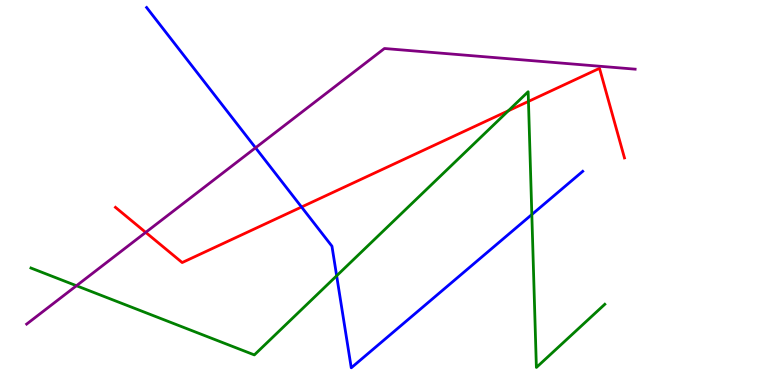[{'lines': ['blue', 'red'], 'intersections': [{'x': 3.89, 'y': 4.62}]}, {'lines': ['green', 'red'], 'intersections': [{'x': 6.56, 'y': 7.12}, {'x': 6.82, 'y': 7.37}]}, {'lines': ['purple', 'red'], 'intersections': [{'x': 1.88, 'y': 3.96}]}, {'lines': ['blue', 'green'], 'intersections': [{'x': 4.34, 'y': 2.84}, {'x': 6.86, 'y': 4.43}]}, {'lines': ['blue', 'purple'], 'intersections': [{'x': 3.3, 'y': 6.16}]}, {'lines': ['green', 'purple'], 'intersections': [{'x': 0.986, 'y': 2.58}]}]